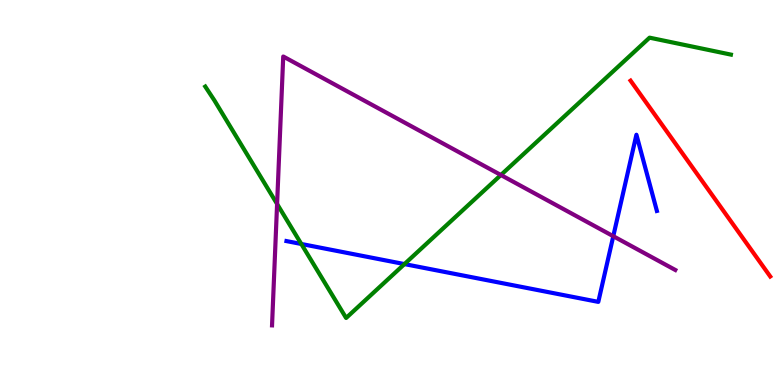[{'lines': ['blue', 'red'], 'intersections': []}, {'lines': ['green', 'red'], 'intersections': []}, {'lines': ['purple', 'red'], 'intersections': []}, {'lines': ['blue', 'green'], 'intersections': [{'x': 3.89, 'y': 3.66}, {'x': 5.22, 'y': 3.14}]}, {'lines': ['blue', 'purple'], 'intersections': [{'x': 7.91, 'y': 3.86}]}, {'lines': ['green', 'purple'], 'intersections': [{'x': 3.58, 'y': 4.7}, {'x': 6.46, 'y': 5.45}]}]